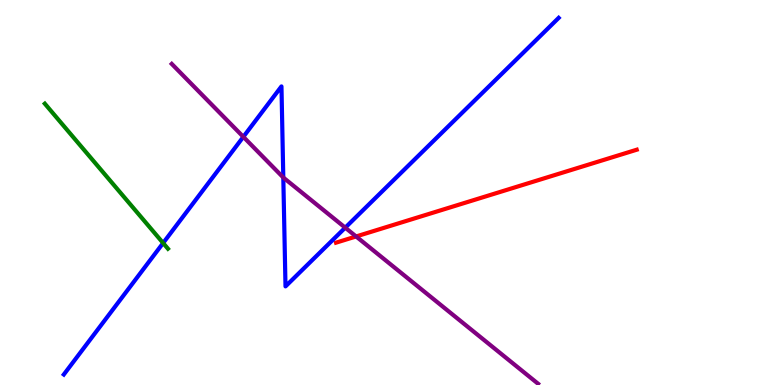[{'lines': ['blue', 'red'], 'intersections': []}, {'lines': ['green', 'red'], 'intersections': []}, {'lines': ['purple', 'red'], 'intersections': [{'x': 4.59, 'y': 3.86}]}, {'lines': ['blue', 'green'], 'intersections': [{'x': 2.1, 'y': 3.69}]}, {'lines': ['blue', 'purple'], 'intersections': [{'x': 3.14, 'y': 6.45}, {'x': 3.66, 'y': 5.39}, {'x': 4.45, 'y': 4.09}]}, {'lines': ['green', 'purple'], 'intersections': []}]